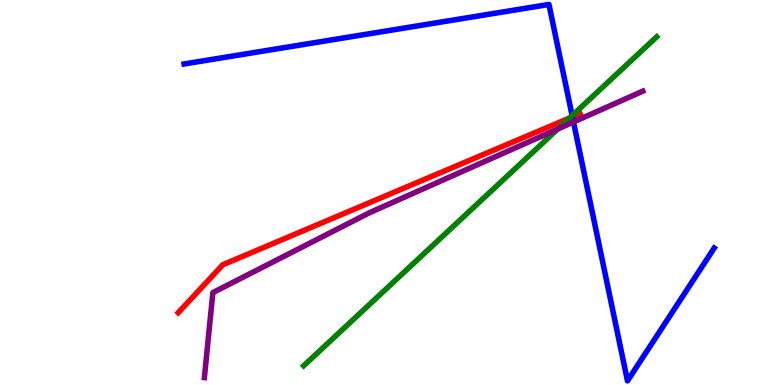[{'lines': ['blue', 'red'], 'intersections': [{'x': 7.39, 'y': 6.97}]}, {'lines': ['green', 'red'], 'intersections': [{'x': 7.35, 'y': 6.93}]}, {'lines': ['purple', 'red'], 'intersections': []}, {'lines': ['blue', 'green'], 'intersections': [{'x': 7.38, 'y': 7.0}]}, {'lines': ['blue', 'purple'], 'intersections': [{'x': 7.4, 'y': 6.83}]}, {'lines': ['green', 'purple'], 'intersections': [{'x': 7.2, 'y': 6.65}]}]